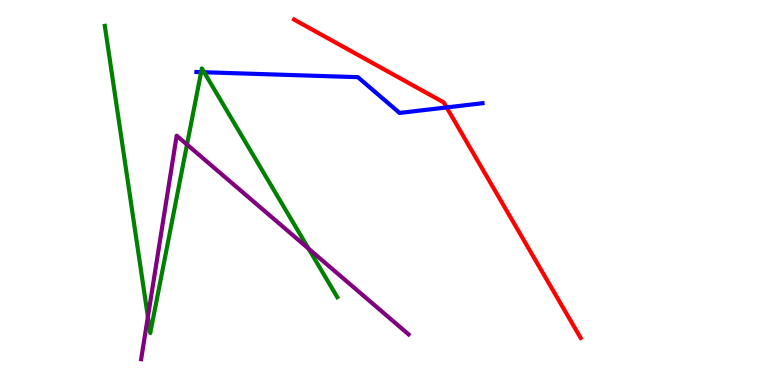[{'lines': ['blue', 'red'], 'intersections': [{'x': 5.76, 'y': 7.21}]}, {'lines': ['green', 'red'], 'intersections': []}, {'lines': ['purple', 'red'], 'intersections': []}, {'lines': ['blue', 'green'], 'intersections': [{'x': 2.6, 'y': 8.13}, {'x': 2.63, 'y': 8.12}]}, {'lines': ['blue', 'purple'], 'intersections': []}, {'lines': ['green', 'purple'], 'intersections': [{'x': 1.91, 'y': 1.77}, {'x': 2.41, 'y': 6.25}, {'x': 3.98, 'y': 3.54}]}]